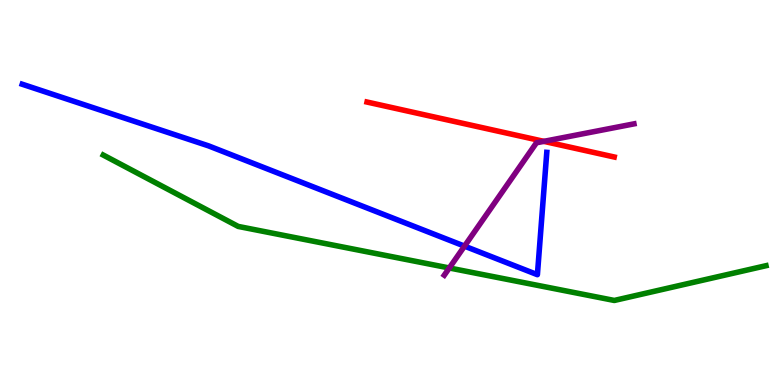[{'lines': ['blue', 'red'], 'intersections': []}, {'lines': ['green', 'red'], 'intersections': []}, {'lines': ['purple', 'red'], 'intersections': [{'x': 7.02, 'y': 6.33}]}, {'lines': ['blue', 'green'], 'intersections': []}, {'lines': ['blue', 'purple'], 'intersections': [{'x': 5.99, 'y': 3.61}]}, {'lines': ['green', 'purple'], 'intersections': [{'x': 5.8, 'y': 3.04}]}]